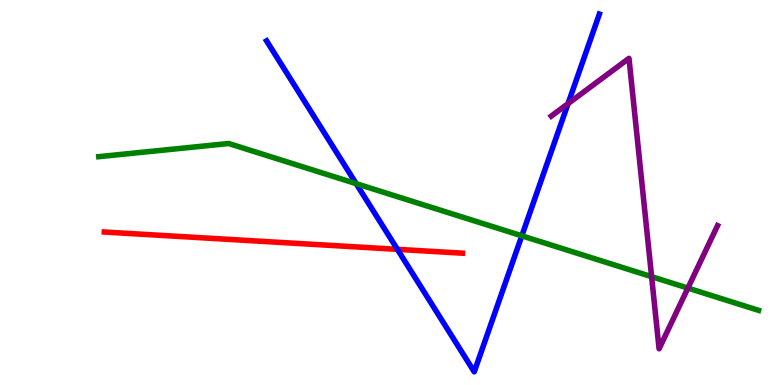[{'lines': ['blue', 'red'], 'intersections': [{'x': 5.13, 'y': 3.52}]}, {'lines': ['green', 'red'], 'intersections': []}, {'lines': ['purple', 'red'], 'intersections': []}, {'lines': ['blue', 'green'], 'intersections': [{'x': 4.6, 'y': 5.23}, {'x': 6.73, 'y': 3.88}]}, {'lines': ['blue', 'purple'], 'intersections': [{'x': 7.33, 'y': 7.31}]}, {'lines': ['green', 'purple'], 'intersections': [{'x': 8.41, 'y': 2.81}, {'x': 8.88, 'y': 2.52}]}]